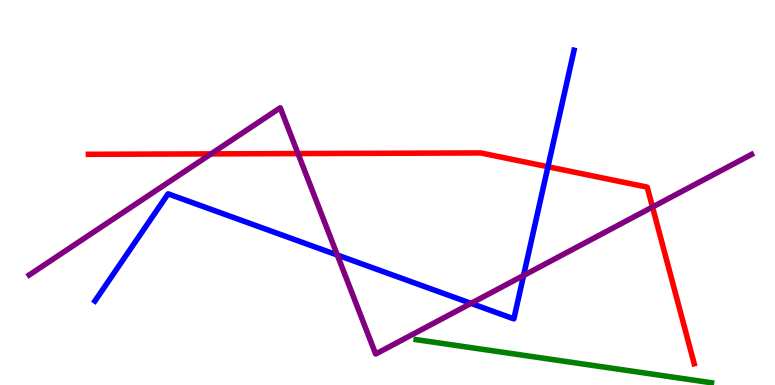[{'lines': ['blue', 'red'], 'intersections': [{'x': 7.07, 'y': 5.67}]}, {'lines': ['green', 'red'], 'intersections': []}, {'lines': ['purple', 'red'], 'intersections': [{'x': 2.72, 'y': 6.0}, {'x': 3.85, 'y': 6.01}, {'x': 8.42, 'y': 4.62}]}, {'lines': ['blue', 'green'], 'intersections': []}, {'lines': ['blue', 'purple'], 'intersections': [{'x': 4.35, 'y': 3.38}, {'x': 6.08, 'y': 2.12}, {'x': 6.76, 'y': 2.85}]}, {'lines': ['green', 'purple'], 'intersections': []}]